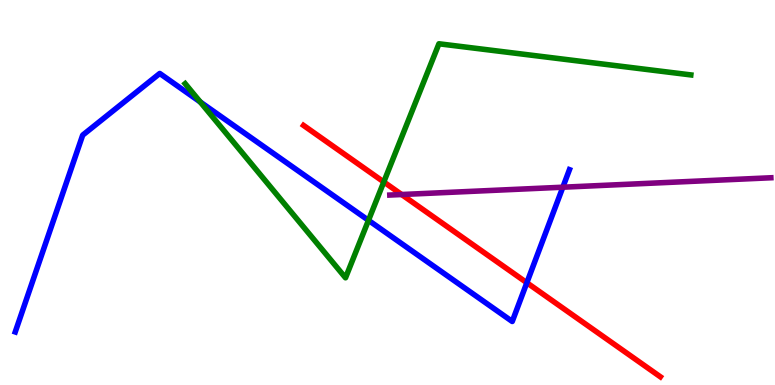[{'lines': ['blue', 'red'], 'intersections': [{'x': 6.8, 'y': 2.66}]}, {'lines': ['green', 'red'], 'intersections': [{'x': 4.95, 'y': 5.27}]}, {'lines': ['purple', 'red'], 'intersections': [{'x': 5.18, 'y': 4.95}]}, {'lines': ['blue', 'green'], 'intersections': [{'x': 2.58, 'y': 7.35}, {'x': 4.75, 'y': 4.28}]}, {'lines': ['blue', 'purple'], 'intersections': [{'x': 7.26, 'y': 5.14}]}, {'lines': ['green', 'purple'], 'intersections': []}]